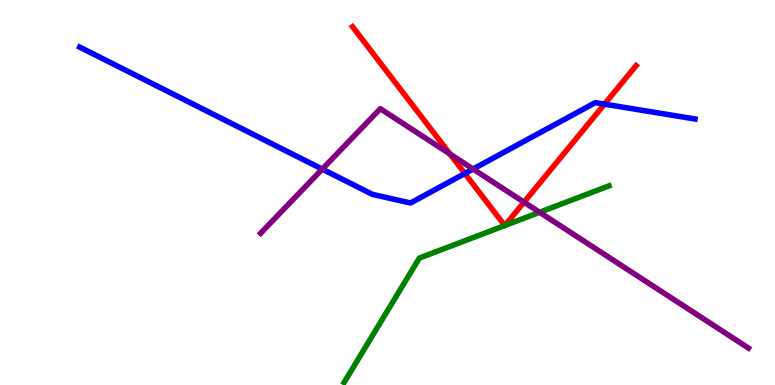[{'lines': ['blue', 'red'], 'intersections': [{'x': 6.0, 'y': 5.49}, {'x': 7.8, 'y': 7.29}]}, {'lines': ['green', 'red'], 'intersections': [{'x': 6.51, 'y': 4.14}, {'x': 6.51, 'y': 4.14}]}, {'lines': ['purple', 'red'], 'intersections': [{'x': 5.81, 'y': 6.0}, {'x': 6.76, 'y': 4.75}]}, {'lines': ['blue', 'green'], 'intersections': []}, {'lines': ['blue', 'purple'], 'intersections': [{'x': 4.16, 'y': 5.61}, {'x': 6.1, 'y': 5.61}]}, {'lines': ['green', 'purple'], 'intersections': [{'x': 6.96, 'y': 4.49}]}]